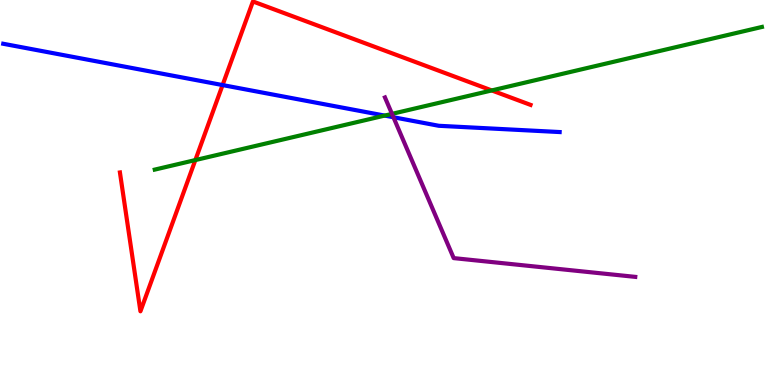[{'lines': ['blue', 'red'], 'intersections': [{'x': 2.87, 'y': 7.79}]}, {'lines': ['green', 'red'], 'intersections': [{'x': 2.52, 'y': 5.84}, {'x': 6.35, 'y': 7.65}]}, {'lines': ['purple', 'red'], 'intersections': []}, {'lines': ['blue', 'green'], 'intersections': [{'x': 4.96, 'y': 7.0}]}, {'lines': ['blue', 'purple'], 'intersections': [{'x': 5.08, 'y': 6.95}]}, {'lines': ['green', 'purple'], 'intersections': [{'x': 5.06, 'y': 7.04}]}]